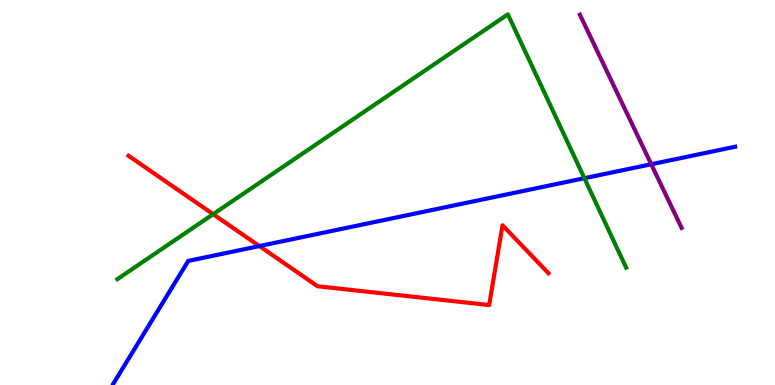[{'lines': ['blue', 'red'], 'intersections': [{'x': 3.35, 'y': 3.61}]}, {'lines': ['green', 'red'], 'intersections': [{'x': 2.75, 'y': 4.44}]}, {'lines': ['purple', 'red'], 'intersections': []}, {'lines': ['blue', 'green'], 'intersections': [{'x': 7.54, 'y': 5.37}]}, {'lines': ['blue', 'purple'], 'intersections': [{'x': 8.4, 'y': 5.73}]}, {'lines': ['green', 'purple'], 'intersections': []}]